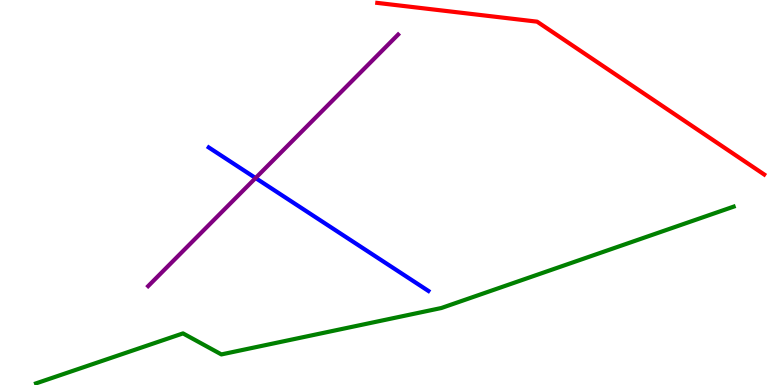[{'lines': ['blue', 'red'], 'intersections': []}, {'lines': ['green', 'red'], 'intersections': []}, {'lines': ['purple', 'red'], 'intersections': []}, {'lines': ['blue', 'green'], 'intersections': []}, {'lines': ['blue', 'purple'], 'intersections': [{'x': 3.3, 'y': 5.38}]}, {'lines': ['green', 'purple'], 'intersections': []}]